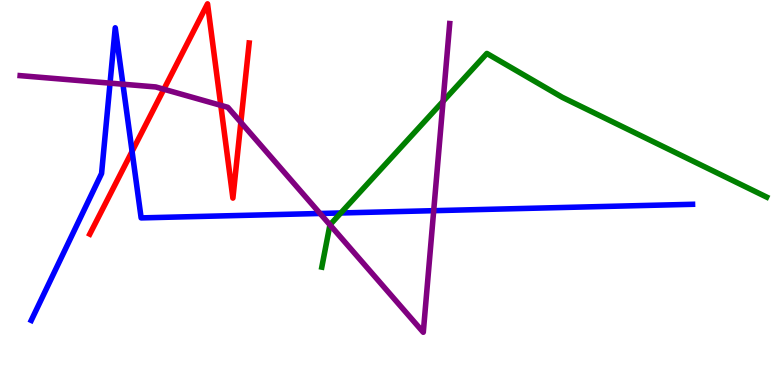[{'lines': ['blue', 'red'], 'intersections': [{'x': 1.7, 'y': 6.07}]}, {'lines': ['green', 'red'], 'intersections': []}, {'lines': ['purple', 'red'], 'intersections': [{'x': 2.11, 'y': 7.68}, {'x': 2.85, 'y': 7.26}, {'x': 3.11, 'y': 6.82}]}, {'lines': ['blue', 'green'], 'intersections': [{'x': 4.4, 'y': 4.47}]}, {'lines': ['blue', 'purple'], 'intersections': [{'x': 1.42, 'y': 7.84}, {'x': 1.59, 'y': 7.81}, {'x': 4.13, 'y': 4.45}, {'x': 5.6, 'y': 4.53}]}, {'lines': ['green', 'purple'], 'intersections': [{'x': 4.26, 'y': 4.16}, {'x': 5.72, 'y': 7.37}]}]